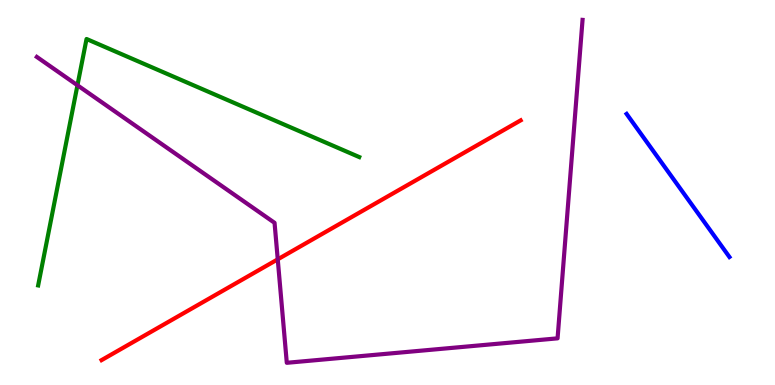[{'lines': ['blue', 'red'], 'intersections': []}, {'lines': ['green', 'red'], 'intersections': []}, {'lines': ['purple', 'red'], 'intersections': [{'x': 3.58, 'y': 3.26}]}, {'lines': ['blue', 'green'], 'intersections': []}, {'lines': ['blue', 'purple'], 'intersections': []}, {'lines': ['green', 'purple'], 'intersections': [{'x': 0.999, 'y': 7.78}]}]